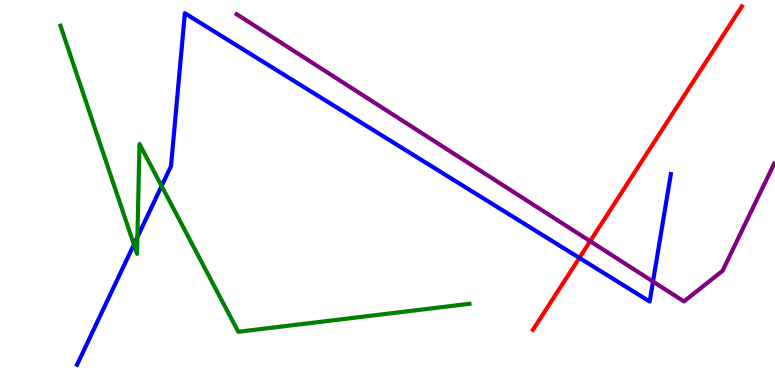[{'lines': ['blue', 'red'], 'intersections': [{'x': 7.48, 'y': 3.3}]}, {'lines': ['green', 'red'], 'intersections': []}, {'lines': ['purple', 'red'], 'intersections': [{'x': 7.62, 'y': 3.73}]}, {'lines': ['blue', 'green'], 'intersections': [{'x': 1.73, 'y': 3.65}, {'x': 1.77, 'y': 3.84}, {'x': 2.09, 'y': 5.17}]}, {'lines': ['blue', 'purple'], 'intersections': [{'x': 8.43, 'y': 2.69}]}, {'lines': ['green', 'purple'], 'intersections': []}]